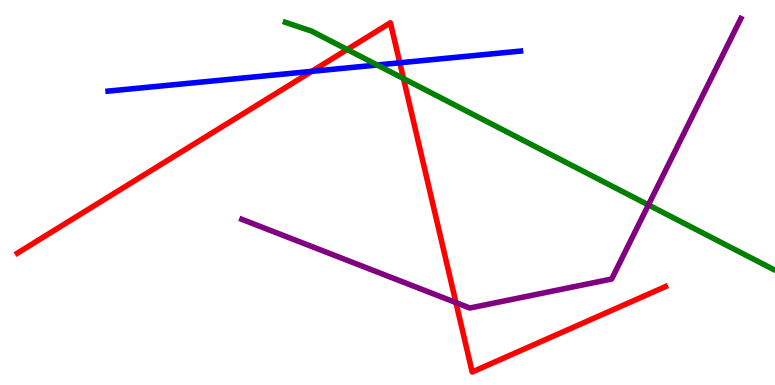[{'lines': ['blue', 'red'], 'intersections': [{'x': 4.02, 'y': 8.15}, {'x': 5.16, 'y': 8.37}]}, {'lines': ['green', 'red'], 'intersections': [{'x': 4.48, 'y': 8.71}, {'x': 5.21, 'y': 7.96}]}, {'lines': ['purple', 'red'], 'intersections': [{'x': 5.88, 'y': 2.14}]}, {'lines': ['blue', 'green'], 'intersections': [{'x': 4.87, 'y': 8.31}]}, {'lines': ['blue', 'purple'], 'intersections': []}, {'lines': ['green', 'purple'], 'intersections': [{'x': 8.37, 'y': 4.68}]}]